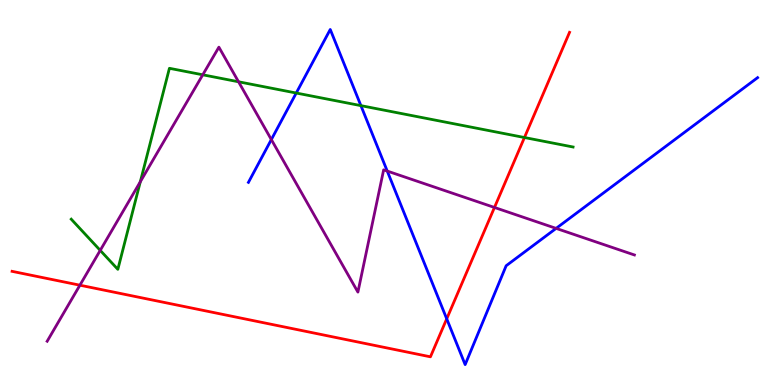[{'lines': ['blue', 'red'], 'intersections': [{'x': 5.76, 'y': 1.72}]}, {'lines': ['green', 'red'], 'intersections': [{'x': 6.77, 'y': 6.43}]}, {'lines': ['purple', 'red'], 'intersections': [{'x': 1.03, 'y': 2.59}, {'x': 6.38, 'y': 4.61}]}, {'lines': ['blue', 'green'], 'intersections': [{'x': 3.82, 'y': 7.58}, {'x': 4.66, 'y': 7.26}]}, {'lines': ['blue', 'purple'], 'intersections': [{'x': 3.5, 'y': 6.37}, {'x': 5.0, 'y': 5.56}, {'x': 7.18, 'y': 4.07}]}, {'lines': ['green', 'purple'], 'intersections': [{'x': 1.29, 'y': 3.5}, {'x': 1.81, 'y': 5.28}, {'x': 2.62, 'y': 8.06}, {'x': 3.08, 'y': 7.88}]}]